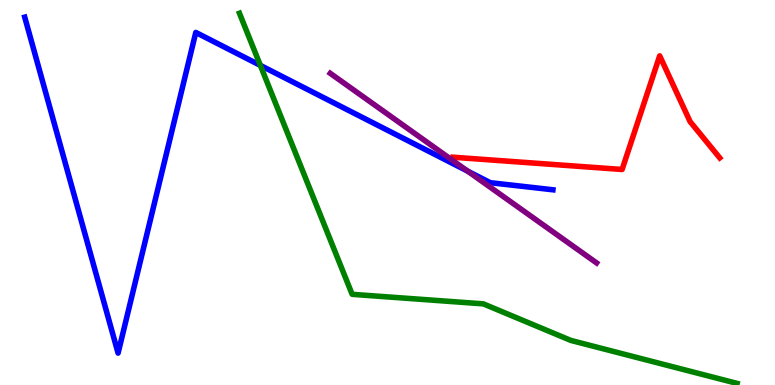[{'lines': ['blue', 'red'], 'intersections': []}, {'lines': ['green', 'red'], 'intersections': []}, {'lines': ['purple', 'red'], 'intersections': []}, {'lines': ['blue', 'green'], 'intersections': [{'x': 3.36, 'y': 8.3}]}, {'lines': ['blue', 'purple'], 'intersections': [{'x': 6.03, 'y': 5.56}]}, {'lines': ['green', 'purple'], 'intersections': []}]